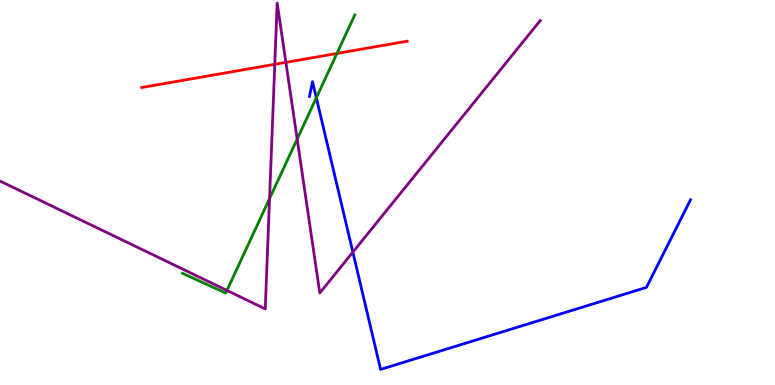[{'lines': ['blue', 'red'], 'intersections': []}, {'lines': ['green', 'red'], 'intersections': [{'x': 4.35, 'y': 8.61}]}, {'lines': ['purple', 'red'], 'intersections': [{'x': 3.55, 'y': 8.33}, {'x': 3.69, 'y': 8.38}]}, {'lines': ['blue', 'green'], 'intersections': [{'x': 4.08, 'y': 7.46}]}, {'lines': ['blue', 'purple'], 'intersections': [{'x': 4.55, 'y': 3.45}]}, {'lines': ['green', 'purple'], 'intersections': [{'x': 2.93, 'y': 2.46}, {'x': 3.48, 'y': 4.84}, {'x': 3.83, 'y': 6.39}]}]